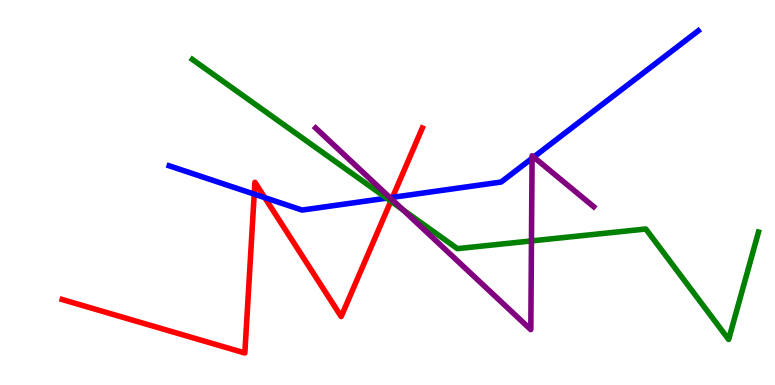[{'lines': ['blue', 'red'], 'intersections': [{'x': 3.28, 'y': 4.96}, {'x': 3.42, 'y': 4.87}, {'x': 5.06, 'y': 4.87}]}, {'lines': ['green', 'red'], 'intersections': [{'x': 5.04, 'y': 4.77}]}, {'lines': ['purple', 'red'], 'intersections': [{'x': 5.05, 'y': 4.82}]}, {'lines': ['blue', 'green'], 'intersections': [{'x': 4.99, 'y': 4.85}]}, {'lines': ['blue', 'purple'], 'intersections': [{'x': 5.03, 'y': 4.87}, {'x': 6.87, 'y': 5.89}, {'x': 6.89, 'y': 5.92}]}, {'lines': ['green', 'purple'], 'intersections': [{'x': 5.2, 'y': 4.55}, {'x': 6.86, 'y': 3.74}]}]